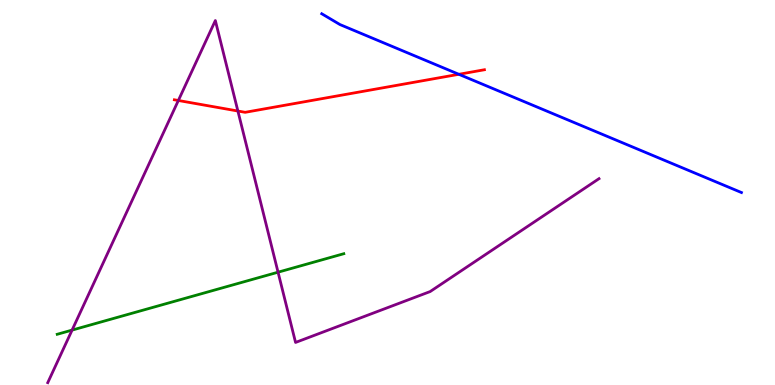[{'lines': ['blue', 'red'], 'intersections': [{'x': 5.92, 'y': 8.07}]}, {'lines': ['green', 'red'], 'intersections': []}, {'lines': ['purple', 'red'], 'intersections': [{'x': 2.3, 'y': 7.39}, {'x': 3.07, 'y': 7.12}]}, {'lines': ['blue', 'green'], 'intersections': []}, {'lines': ['blue', 'purple'], 'intersections': []}, {'lines': ['green', 'purple'], 'intersections': [{'x': 0.93, 'y': 1.43}, {'x': 3.59, 'y': 2.93}]}]